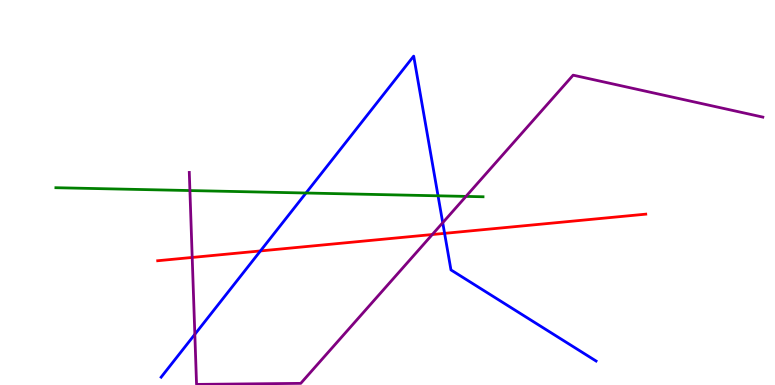[{'lines': ['blue', 'red'], 'intersections': [{'x': 3.36, 'y': 3.48}, {'x': 5.74, 'y': 3.94}]}, {'lines': ['green', 'red'], 'intersections': []}, {'lines': ['purple', 'red'], 'intersections': [{'x': 2.48, 'y': 3.31}, {'x': 5.58, 'y': 3.91}]}, {'lines': ['blue', 'green'], 'intersections': [{'x': 3.95, 'y': 4.99}, {'x': 5.65, 'y': 4.91}]}, {'lines': ['blue', 'purple'], 'intersections': [{'x': 2.51, 'y': 1.32}, {'x': 5.71, 'y': 4.22}]}, {'lines': ['green', 'purple'], 'intersections': [{'x': 2.45, 'y': 5.05}, {'x': 6.01, 'y': 4.9}]}]